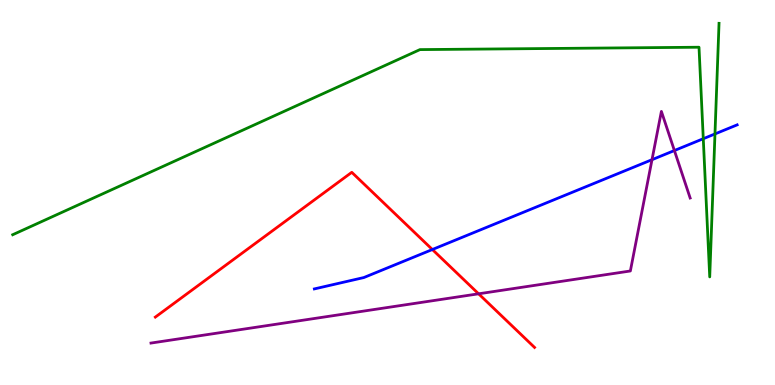[{'lines': ['blue', 'red'], 'intersections': [{'x': 5.58, 'y': 3.52}]}, {'lines': ['green', 'red'], 'intersections': []}, {'lines': ['purple', 'red'], 'intersections': [{'x': 6.18, 'y': 2.37}]}, {'lines': ['blue', 'green'], 'intersections': [{'x': 9.07, 'y': 6.4}, {'x': 9.23, 'y': 6.52}]}, {'lines': ['blue', 'purple'], 'intersections': [{'x': 8.41, 'y': 5.85}, {'x': 8.7, 'y': 6.09}]}, {'lines': ['green', 'purple'], 'intersections': []}]